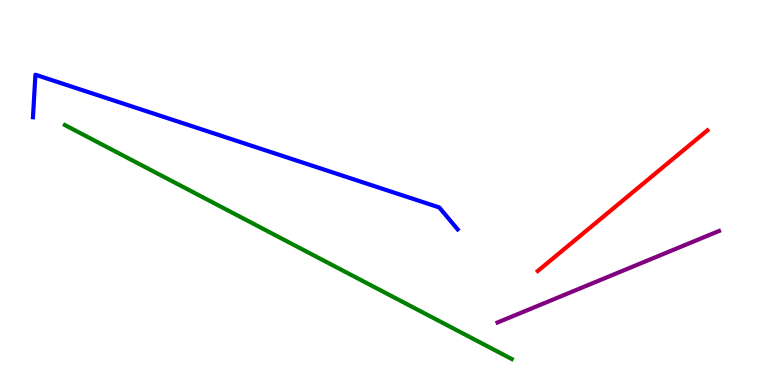[{'lines': ['blue', 'red'], 'intersections': []}, {'lines': ['green', 'red'], 'intersections': []}, {'lines': ['purple', 'red'], 'intersections': []}, {'lines': ['blue', 'green'], 'intersections': []}, {'lines': ['blue', 'purple'], 'intersections': []}, {'lines': ['green', 'purple'], 'intersections': []}]